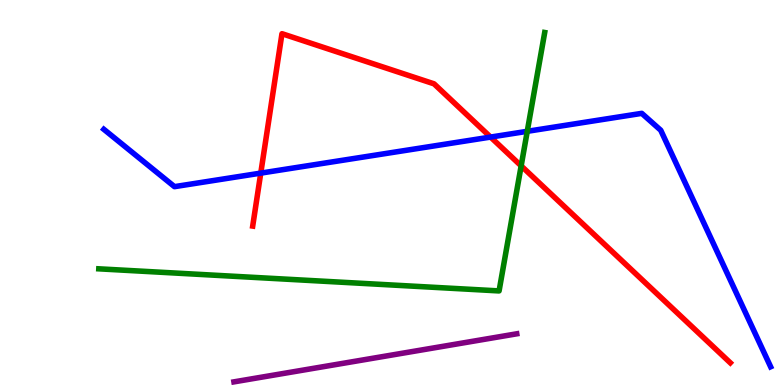[{'lines': ['blue', 'red'], 'intersections': [{'x': 3.36, 'y': 5.5}, {'x': 6.33, 'y': 6.44}]}, {'lines': ['green', 'red'], 'intersections': [{'x': 6.72, 'y': 5.69}]}, {'lines': ['purple', 'red'], 'intersections': []}, {'lines': ['blue', 'green'], 'intersections': [{'x': 6.8, 'y': 6.59}]}, {'lines': ['blue', 'purple'], 'intersections': []}, {'lines': ['green', 'purple'], 'intersections': []}]